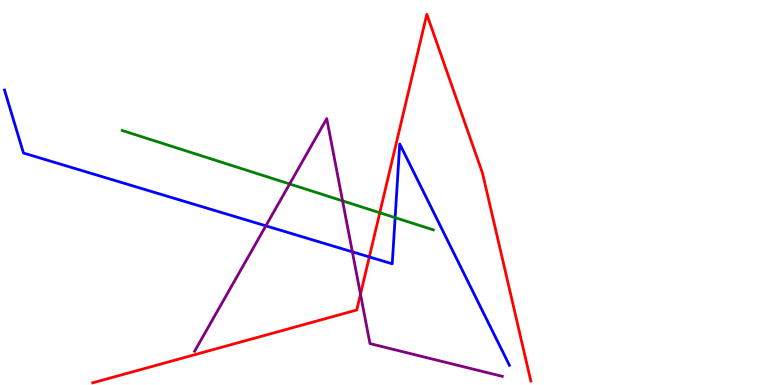[{'lines': ['blue', 'red'], 'intersections': [{'x': 4.77, 'y': 3.33}]}, {'lines': ['green', 'red'], 'intersections': [{'x': 4.9, 'y': 4.47}]}, {'lines': ['purple', 'red'], 'intersections': [{'x': 4.65, 'y': 2.36}]}, {'lines': ['blue', 'green'], 'intersections': [{'x': 5.1, 'y': 4.35}]}, {'lines': ['blue', 'purple'], 'intersections': [{'x': 3.43, 'y': 4.13}, {'x': 4.55, 'y': 3.46}]}, {'lines': ['green', 'purple'], 'intersections': [{'x': 3.74, 'y': 5.22}, {'x': 4.42, 'y': 4.78}]}]